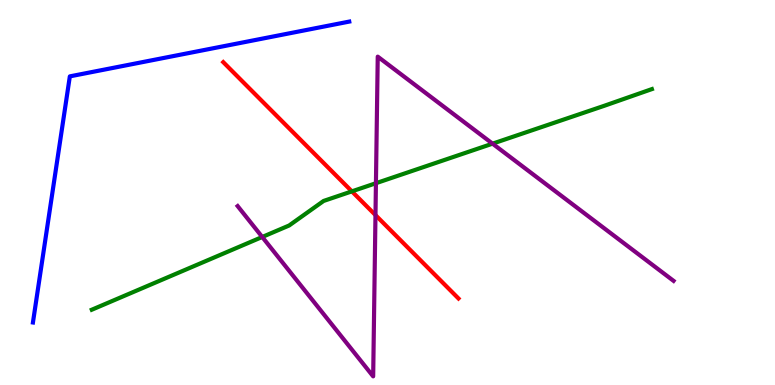[{'lines': ['blue', 'red'], 'intersections': []}, {'lines': ['green', 'red'], 'intersections': [{'x': 4.54, 'y': 5.03}]}, {'lines': ['purple', 'red'], 'intersections': [{'x': 4.84, 'y': 4.41}]}, {'lines': ['blue', 'green'], 'intersections': []}, {'lines': ['blue', 'purple'], 'intersections': []}, {'lines': ['green', 'purple'], 'intersections': [{'x': 3.38, 'y': 3.84}, {'x': 4.85, 'y': 5.24}, {'x': 6.36, 'y': 6.27}]}]